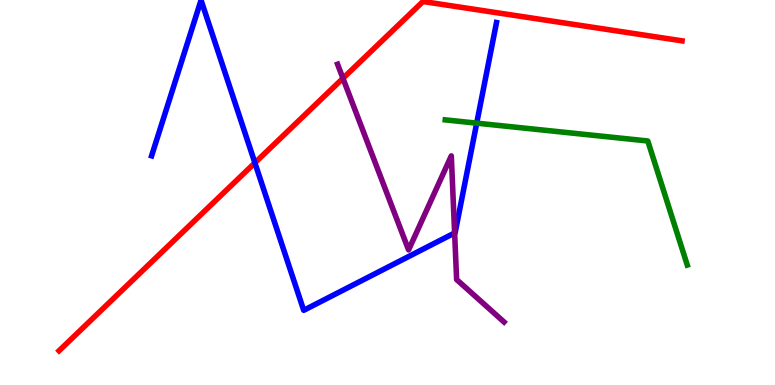[{'lines': ['blue', 'red'], 'intersections': [{'x': 3.29, 'y': 5.77}]}, {'lines': ['green', 'red'], 'intersections': []}, {'lines': ['purple', 'red'], 'intersections': [{'x': 4.43, 'y': 7.97}]}, {'lines': ['blue', 'green'], 'intersections': [{'x': 6.15, 'y': 6.8}]}, {'lines': ['blue', 'purple'], 'intersections': [{'x': 5.87, 'y': 3.95}]}, {'lines': ['green', 'purple'], 'intersections': []}]